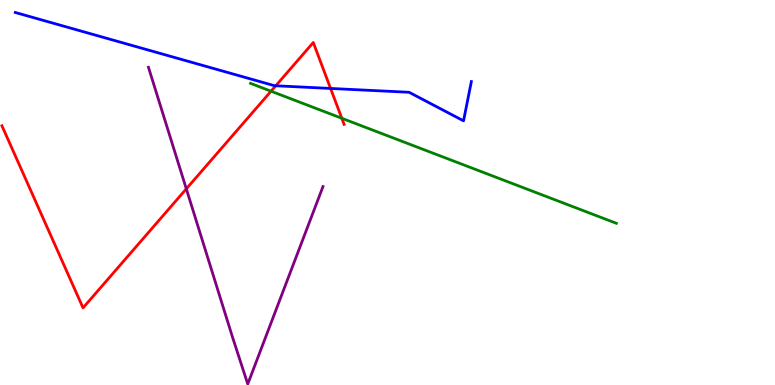[{'lines': ['blue', 'red'], 'intersections': [{'x': 3.56, 'y': 7.77}, {'x': 4.27, 'y': 7.7}]}, {'lines': ['green', 'red'], 'intersections': [{'x': 3.5, 'y': 7.63}, {'x': 4.41, 'y': 6.93}]}, {'lines': ['purple', 'red'], 'intersections': [{'x': 2.4, 'y': 5.09}]}, {'lines': ['blue', 'green'], 'intersections': []}, {'lines': ['blue', 'purple'], 'intersections': []}, {'lines': ['green', 'purple'], 'intersections': []}]